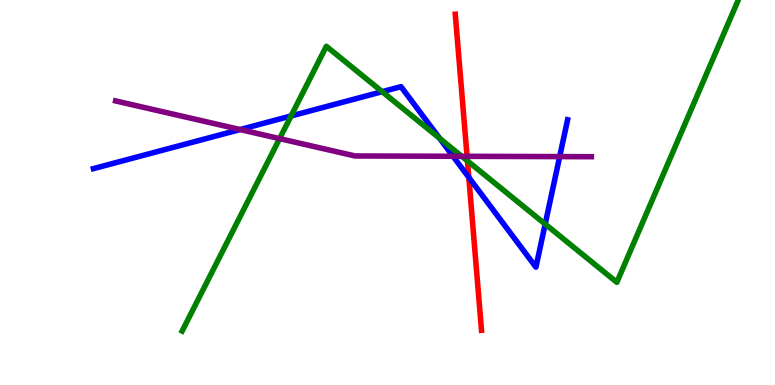[{'lines': ['blue', 'red'], 'intersections': [{'x': 6.05, 'y': 5.39}]}, {'lines': ['green', 'red'], 'intersections': [{'x': 6.03, 'y': 5.82}]}, {'lines': ['purple', 'red'], 'intersections': [{'x': 6.03, 'y': 5.94}]}, {'lines': ['blue', 'green'], 'intersections': [{'x': 3.76, 'y': 6.99}, {'x': 4.93, 'y': 7.62}, {'x': 5.67, 'y': 6.41}, {'x': 7.03, 'y': 4.18}]}, {'lines': ['blue', 'purple'], 'intersections': [{'x': 3.1, 'y': 6.64}, {'x': 5.85, 'y': 5.94}, {'x': 7.22, 'y': 5.93}]}, {'lines': ['green', 'purple'], 'intersections': [{'x': 3.61, 'y': 6.4}, {'x': 5.96, 'y': 5.94}]}]